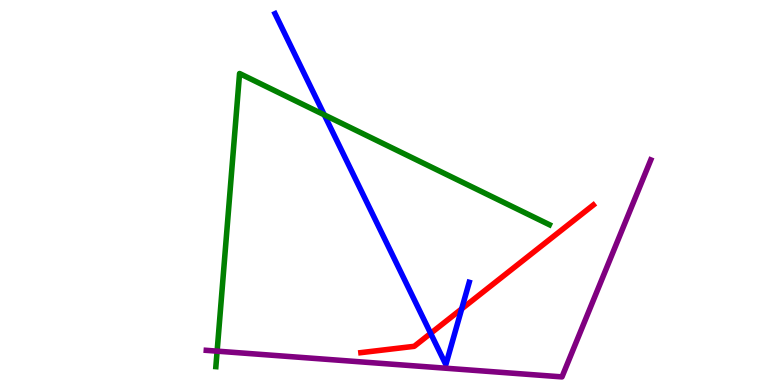[{'lines': ['blue', 'red'], 'intersections': [{'x': 5.56, 'y': 1.34}, {'x': 5.96, 'y': 1.98}]}, {'lines': ['green', 'red'], 'intersections': []}, {'lines': ['purple', 'red'], 'intersections': []}, {'lines': ['blue', 'green'], 'intersections': [{'x': 4.18, 'y': 7.02}]}, {'lines': ['blue', 'purple'], 'intersections': []}, {'lines': ['green', 'purple'], 'intersections': [{'x': 2.8, 'y': 0.879}]}]